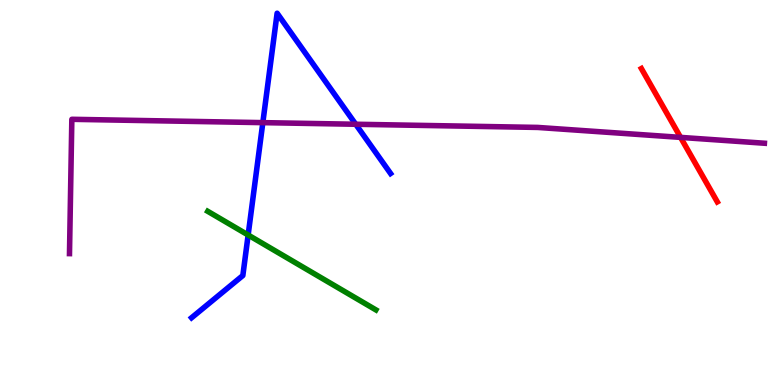[{'lines': ['blue', 'red'], 'intersections': []}, {'lines': ['green', 'red'], 'intersections': []}, {'lines': ['purple', 'red'], 'intersections': [{'x': 8.78, 'y': 6.43}]}, {'lines': ['blue', 'green'], 'intersections': [{'x': 3.2, 'y': 3.9}]}, {'lines': ['blue', 'purple'], 'intersections': [{'x': 3.39, 'y': 6.81}, {'x': 4.59, 'y': 6.77}]}, {'lines': ['green', 'purple'], 'intersections': []}]